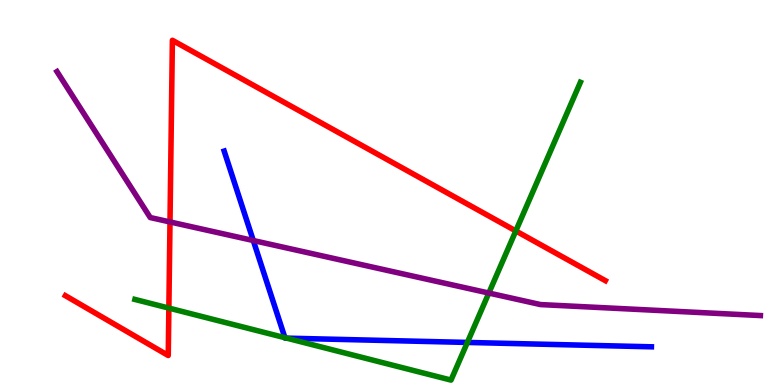[{'lines': ['blue', 'red'], 'intersections': []}, {'lines': ['green', 'red'], 'intersections': [{'x': 2.18, 'y': 2.0}, {'x': 6.66, 'y': 4.0}]}, {'lines': ['purple', 'red'], 'intersections': [{'x': 2.19, 'y': 4.24}]}, {'lines': ['blue', 'green'], 'intersections': [{'x': 3.68, 'y': 1.23}, {'x': 3.7, 'y': 1.22}, {'x': 6.03, 'y': 1.11}]}, {'lines': ['blue', 'purple'], 'intersections': [{'x': 3.27, 'y': 3.75}]}, {'lines': ['green', 'purple'], 'intersections': [{'x': 6.31, 'y': 2.39}]}]